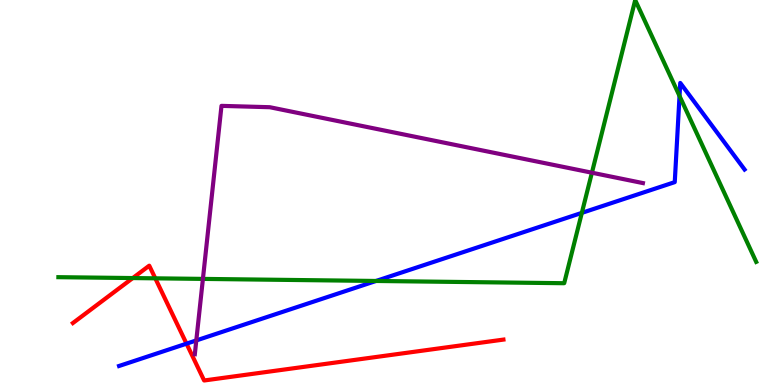[{'lines': ['blue', 'red'], 'intersections': [{'x': 2.41, 'y': 1.07}]}, {'lines': ['green', 'red'], 'intersections': [{'x': 1.71, 'y': 2.78}, {'x': 2.0, 'y': 2.77}]}, {'lines': ['purple', 'red'], 'intersections': []}, {'lines': ['blue', 'green'], 'intersections': [{'x': 4.85, 'y': 2.7}, {'x': 7.51, 'y': 4.47}, {'x': 8.77, 'y': 7.51}]}, {'lines': ['blue', 'purple'], 'intersections': [{'x': 2.53, 'y': 1.16}]}, {'lines': ['green', 'purple'], 'intersections': [{'x': 2.62, 'y': 2.76}, {'x': 7.64, 'y': 5.51}]}]